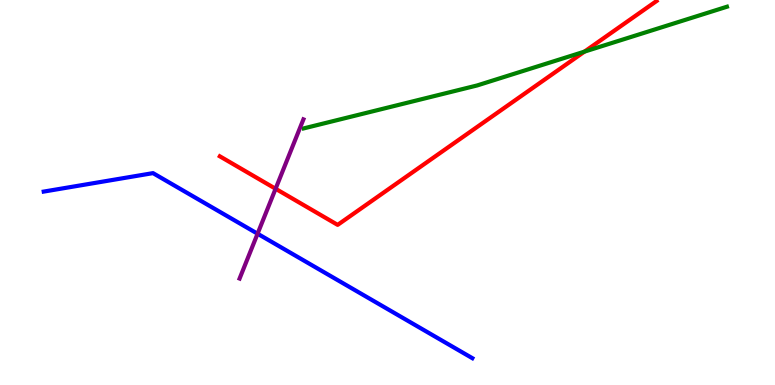[{'lines': ['blue', 'red'], 'intersections': []}, {'lines': ['green', 'red'], 'intersections': [{'x': 7.54, 'y': 8.66}]}, {'lines': ['purple', 'red'], 'intersections': [{'x': 3.56, 'y': 5.1}]}, {'lines': ['blue', 'green'], 'intersections': []}, {'lines': ['blue', 'purple'], 'intersections': [{'x': 3.32, 'y': 3.93}]}, {'lines': ['green', 'purple'], 'intersections': []}]